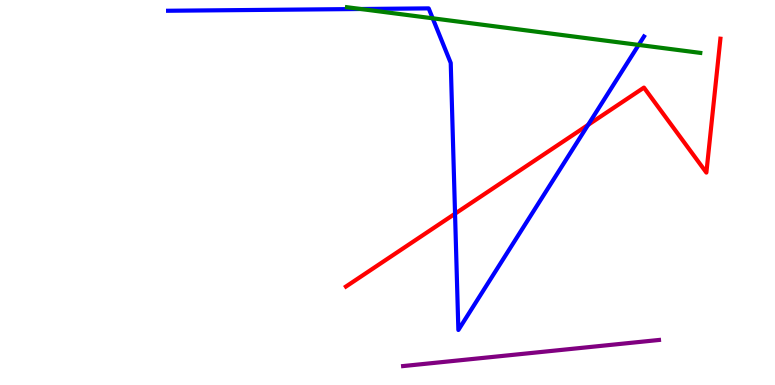[{'lines': ['blue', 'red'], 'intersections': [{'x': 5.87, 'y': 4.45}, {'x': 7.59, 'y': 6.76}]}, {'lines': ['green', 'red'], 'intersections': []}, {'lines': ['purple', 'red'], 'intersections': []}, {'lines': ['blue', 'green'], 'intersections': [{'x': 4.66, 'y': 9.77}, {'x': 5.58, 'y': 9.52}, {'x': 8.24, 'y': 8.83}]}, {'lines': ['blue', 'purple'], 'intersections': []}, {'lines': ['green', 'purple'], 'intersections': []}]